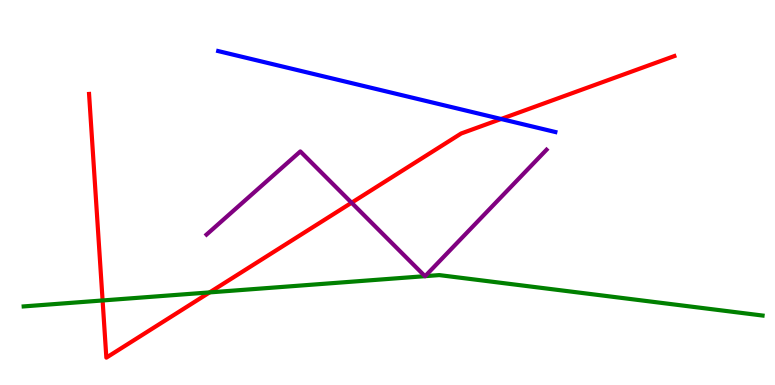[{'lines': ['blue', 'red'], 'intersections': [{'x': 6.47, 'y': 6.91}]}, {'lines': ['green', 'red'], 'intersections': [{'x': 1.32, 'y': 2.2}, {'x': 2.7, 'y': 2.41}]}, {'lines': ['purple', 'red'], 'intersections': [{'x': 4.54, 'y': 4.73}]}, {'lines': ['blue', 'green'], 'intersections': []}, {'lines': ['blue', 'purple'], 'intersections': []}, {'lines': ['green', 'purple'], 'intersections': [{'x': 5.48, 'y': 2.83}, {'x': 5.49, 'y': 2.83}]}]